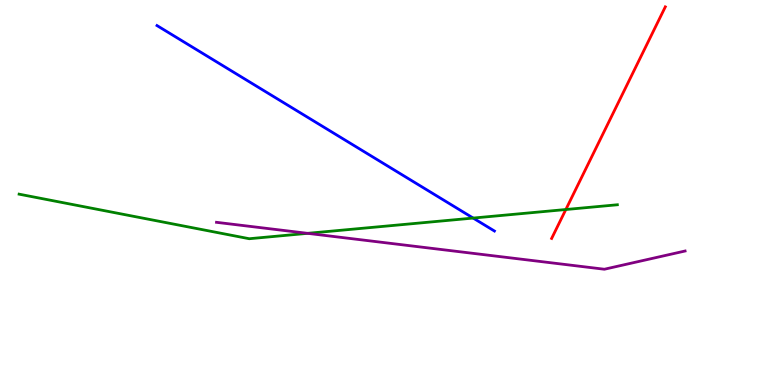[{'lines': ['blue', 'red'], 'intersections': []}, {'lines': ['green', 'red'], 'intersections': [{'x': 7.3, 'y': 4.56}]}, {'lines': ['purple', 'red'], 'intersections': []}, {'lines': ['blue', 'green'], 'intersections': [{'x': 6.11, 'y': 4.34}]}, {'lines': ['blue', 'purple'], 'intersections': []}, {'lines': ['green', 'purple'], 'intersections': [{'x': 3.97, 'y': 3.94}]}]